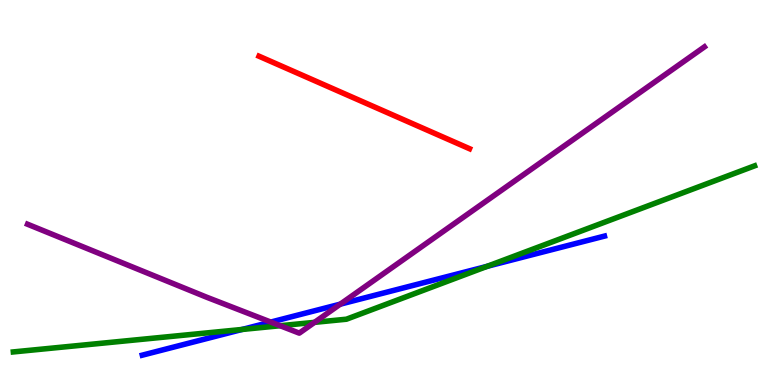[{'lines': ['blue', 'red'], 'intersections': []}, {'lines': ['green', 'red'], 'intersections': []}, {'lines': ['purple', 'red'], 'intersections': []}, {'lines': ['blue', 'green'], 'intersections': [{'x': 3.12, 'y': 1.44}, {'x': 6.29, 'y': 3.08}]}, {'lines': ['blue', 'purple'], 'intersections': [{'x': 3.49, 'y': 1.63}, {'x': 4.39, 'y': 2.1}]}, {'lines': ['green', 'purple'], 'intersections': [{'x': 3.61, 'y': 1.54}, {'x': 4.06, 'y': 1.63}]}]